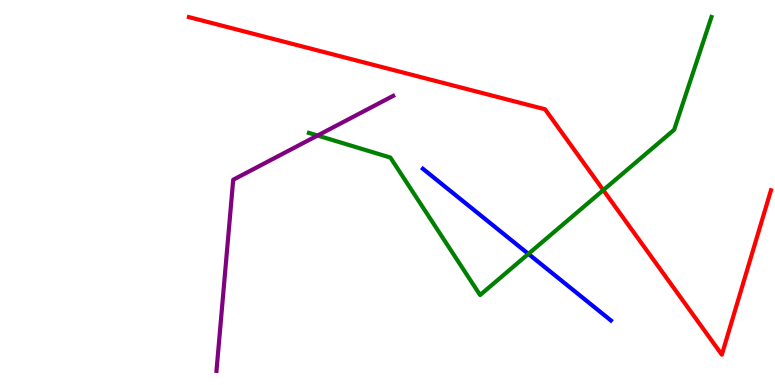[{'lines': ['blue', 'red'], 'intersections': []}, {'lines': ['green', 'red'], 'intersections': [{'x': 7.78, 'y': 5.06}]}, {'lines': ['purple', 'red'], 'intersections': []}, {'lines': ['blue', 'green'], 'intersections': [{'x': 6.82, 'y': 3.41}]}, {'lines': ['blue', 'purple'], 'intersections': []}, {'lines': ['green', 'purple'], 'intersections': [{'x': 4.1, 'y': 6.48}]}]